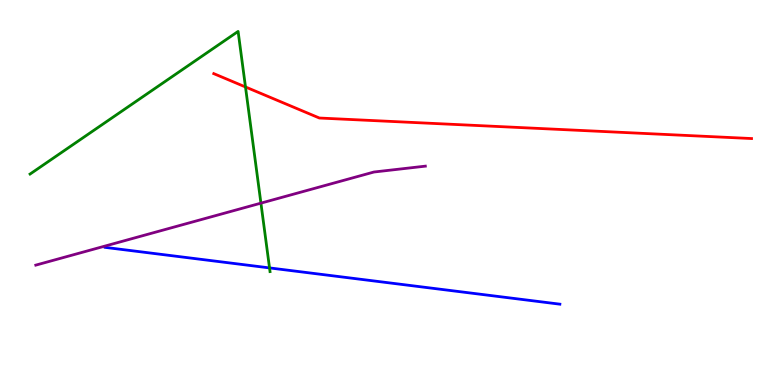[{'lines': ['blue', 'red'], 'intersections': []}, {'lines': ['green', 'red'], 'intersections': [{'x': 3.17, 'y': 7.74}]}, {'lines': ['purple', 'red'], 'intersections': []}, {'lines': ['blue', 'green'], 'intersections': [{'x': 3.48, 'y': 3.04}]}, {'lines': ['blue', 'purple'], 'intersections': []}, {'lines': ['green', 'purple'], 'intersections': [{'x': 3.37, 'y': 4.72}]}]